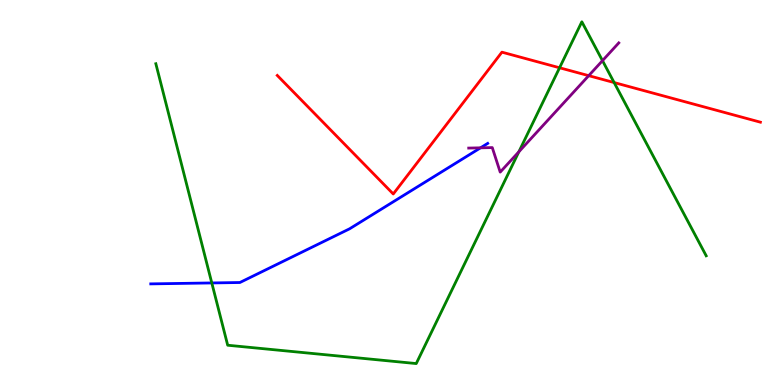[{'lines': ['blue', 'red'], 'intersections': []}, {'lines': ['green', 'red'], 'intersections': [{'x': 7.22, 'y': 8.24}, {'x': 7.92, 'y': 7.86}]}, {'lines': ['purple', 'red'], 'intersections': [{'x': 7.6, 'y': 8.03}]}, {'lines': ['blue', 'green'], 'intersections': [{'x': 2.73, 'y': 2.65}]}, {'lines': ['blue', 'purple'], 'intersections': [{'x': 6.2, 'y': 6.16}]}, {'lines': ['green', 'purple'], 'intersections': [{'x': 6.69, 'y': 6.06}, {'x': 7.77, 'y': 8.42}]}]